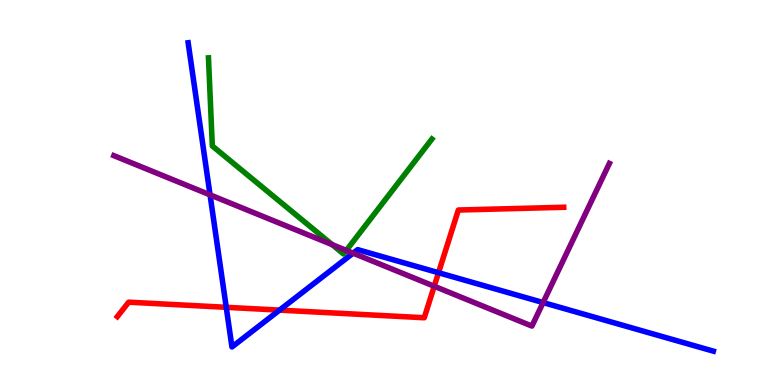[{'lines': ['blue', 'red'], 'intersections': [{'x': 2.92, 'y': 2.02}, {'x': 3.61, 'y': 1.94}, {'x': 5.66, 'y': 2.92}]}, {'lines': ['green', 'red'], 'intersections': []}, {'lines': ['purple', 'red'], 'intersections': [{'x': 5.6, 'y': 2.57}]}, {'lines': ['blue', 'green'], 'intersections': []}, {'lines': ['blue', 'purple'], 'intersections': [{'x': 2.71, 'y': 4.94}, {'x': 4.56, 'y': 3.42}, {'x': 7.01, 'y': 2.14}]}, {'lines': ['green', 'purple'], 'intersections': [{'x': 4.29, 'y': 3.65}, {'x': 4.47, 'y': 3.5}]}]